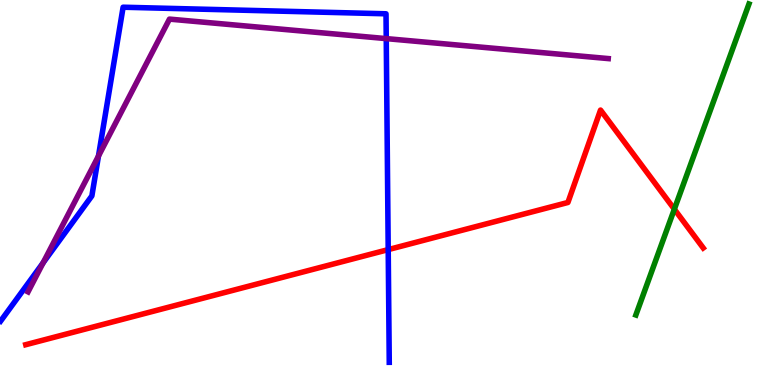[{'lines': ['blue', 'red'], 'intersections': [{'x': 5.01, 'y': 3.52}]}, {'lines': ['green', 'red'], 'intersections': [{'x': 8.7, 'y': 4.57}]}, {'lines': ['purple', 'red'], 'intersections': []}, {'lines': ['blue', 'green'], 'intersections': []}, {'lines': ['blue', 'purple'], 'intersections': [{'x': 0.557, 'y': 3.18}, {'x': 1.27, 'y': 5.95}, {'x': 4.98, 'y': 9.0}]}, {'lines': ['green', 'purple'], 'intersections': []}]